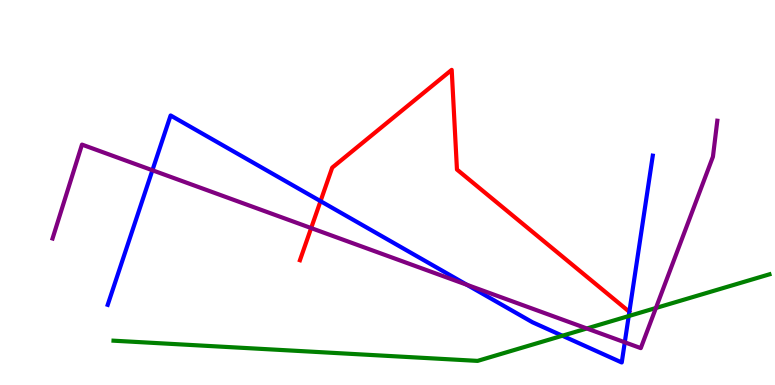[{'lines': ['blue', 'red'], 'intersections': [{'x': 4.14, 'y': 4.78}]}, {'lines': ['green', 'red'], 'intersections': []}, {'lines': ['purple', 'red'], 'intersections': [{'x': 4.01, 'y': 4.08}]}, {'lines': ['blue', 'green'], 'intersections': [{'x': 7.26, 'y': 1.28}, {'x': 8.11, 'y': 1.79}]}, {'lines': ['blue', 'purple'], 'intersections': [{'x': 1.97, 'y': 5.58}, {'x': 6.02, 'y': 2.6}, {'x': 8.06, 'y': 1.11}]}, {'lines': ['green', 'purple'], 'intersections': [{'x': 7.57, 'y': 1.47}, {'x': 8.46, 'y': 2.0}]}]